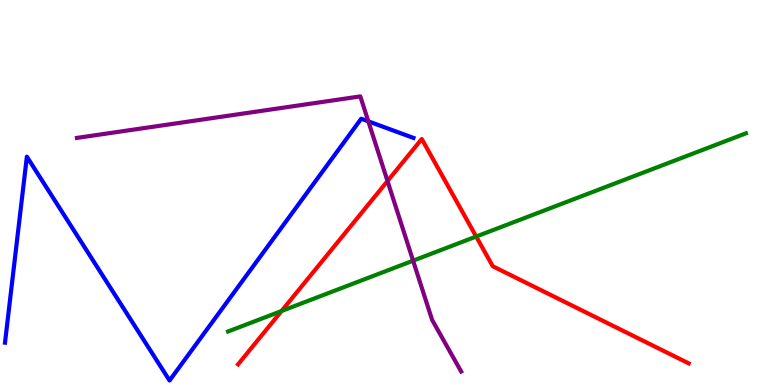[{'lines': ['blue', 'red'], 'intersections': []}, {'lines': ['green', 'red'], 'intersections': [{'x': 3.63, 'y': 1.92}, {'x': 6.14, 'y': 3.86}]}, {'lines': ['purple', 'red'], 'intersections': [{'x': 5.0, 'y': 5.3}]}, {'lines': ['blue', 'green'], 'intersections': []}, {'lines': ['blue', 'purple'], 'intersections': [{'x': 4.75, 'y': 6.85}]}, {'lines': ['green', 'purple'], 'intersections': [{'x': 5.33, 'y': 3.23}]}]